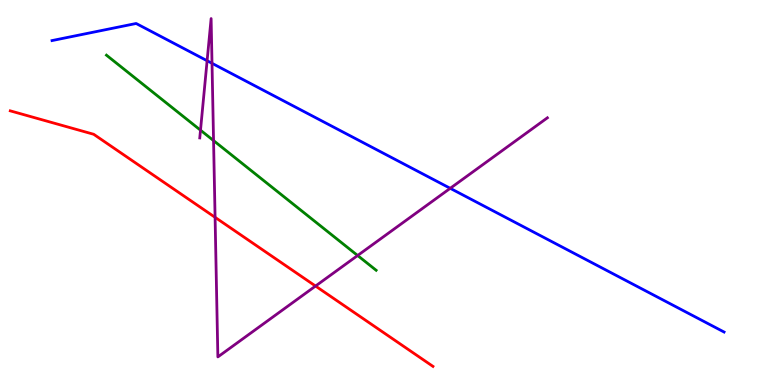[{'lines': ['blue', 'red'], 'intersections': []}, {'lines': ['green', 'red'], 'intersections': []}, {'lines': ['purple', 'red'], 'intersections': [{'x': 2.78, 'y': 4.36}, {'x': 4.07, 'y': 2.57}]}, {'lines': ['blue', 'green'], 'intersections': []}, {'lines': ['blue', 'purple'], 'intersections': [{'x': 2.67, 'y': 8.42}, {'x': 2.74, 'y': 8.36}, {'x': 5.81, 'y': 5.11}]}, {'lines': ['green', 'purple'], 'intersections': [{'x': 2.59, 'y': 6.62}, {'x': 2.76, 'y': 6.35}, {'x': 4.61, 'y': 3.36}]}]